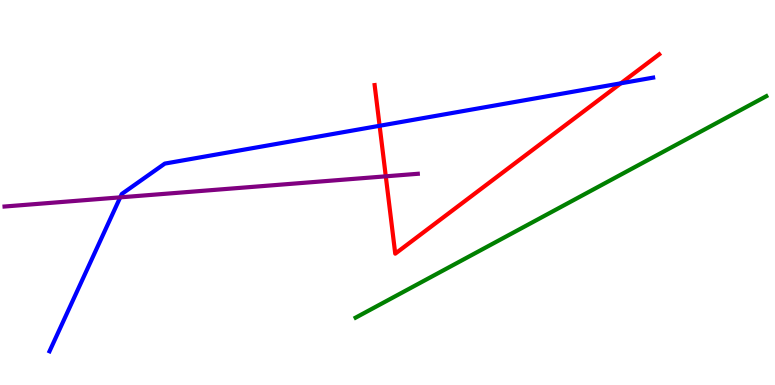[{'lines': ['blue', 'red'], 'intersections': [{'x': 4.9, 'y': 6.73}, {'x': 8.01, 'y': 7.84}]}, {'lines': ['green', 'red'], 'intersections': []}, {'lines': ['purple', 'red'], 'intersections': [{'x': 4.98, 'y': 5.42}]}, {'lines': ['blue', 'green'], 'intersections': []}, {'lines': ['blue', 'purple'], 'intersections': [{'x': 1.55, 'y': 4.87}]}, {'lines': ['green', 'purple'], 'intersections': []}]